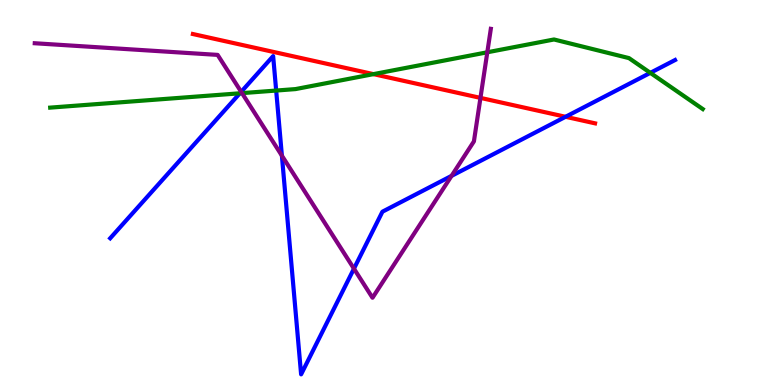[{'lines': ['blue', 'red'], 'intersections': [{'x': 7.3, 'y': 6.97}]}, {'lines': ['green', 'red'], 'intersections': [{'x': 4.82, 'y': 8.07}]}, {'lines': ['purple', 'red'], 'intersections': [{'x': 6.2, 'y': 7.46}]}, {'lines': ['blue', 'green'], 'intersections': [{'x': 3.1, 'y': 7.58}, {'x': 3.56, 'y': 7.65}, {'x': 8.39, 'y': 8.11}]}, {'lines': ['blue', 'purple'], 'intersections': [{'x': 3.11, 'y': 7.61}, {'x': 3.64, 'y': 5.96}, {'x': 4.57, 'y': 3.02}, {'x': 5.83, 'y': 5.43}]}, {'lines': ['green', 'purple'], 'intersections': [{'x': 3.12, 'y': 7.58}, {'x': 6.29, 'y': 8.64}]}]